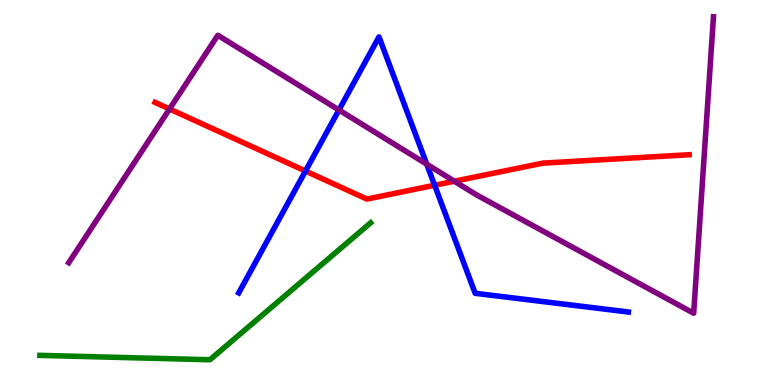[{'lines': ['blue', 'red'], 'intersections': [{'x': 3.94, 'y': 5.56}, {'x': 5.61, 'y': 5.19}]}, {'lines': ['green', 'red'], 'intersections': []}, {'lines': ['purple', 'red'], 'intersections': [{'x': 2.19, 'y': 7.17}, {'x': 5.86, 'y': 5.29}]}, {'lines': ['blue', 'green'], 'intersections': []}, {'lines': ['blue', 'purple'], 'intersections': [{'x': 4.37, 'y': 7.14}, {'x': 5.51, 'y': 5.74}]}, {'lines': ['green', 'purple'], 'intersections': []}]